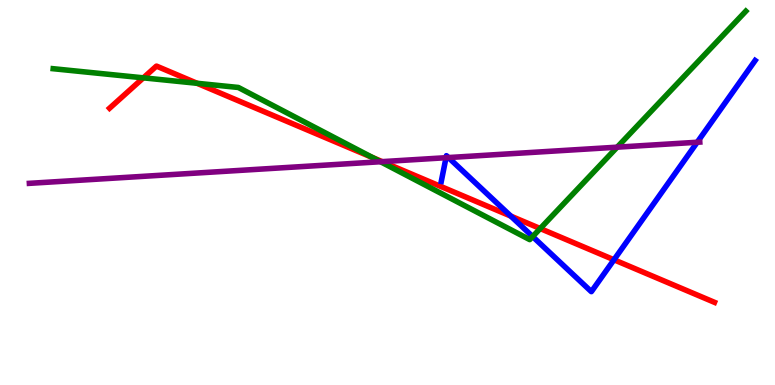[{'lines': ['blue', 'red'], 'intersections': [{'x': 6.59, 'y': 4.39}, {'x': 7.92, 'y': 3.25}]}, {'lines': ['green', 'red'], 'intersections': [{'x': 1.85, 'y': 7.98}, {'x': 2.54, 'y': 7.84}, {'x': 4.81, 'y': 5.91}, {'x': 6.97, 'y': 4.06}]}, {'lines': ['purple', 'red'], 'intersections': [{'x': 4.93, 'y': 5.8}]}, {'lines': ['blue', 'green'], 'intersections': [{'x': 6.87, 'y': 3.86}]}, {'lines': ['blue', 'purple'], 'intersections': [{'x': 5.75, 'y': 5.9}, {'x': 5.79, 'y': 5.91}, {'x': 9.0, 'y': 6.31}]}, {'lines': ['green', 'purple'], 'intersections': [{'x': 4.91, 'y': 5.8}, {'x': 7.96, 'y': 6.18}]}]